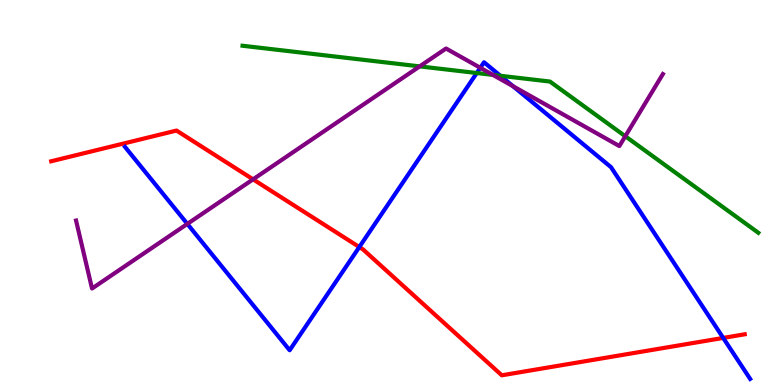[{'lines': ['blue', 'red'], 'intersections': [{'x': 4.64, 'y': 3.58}, {'x': 9.33, 'y': 1.22}]}, {'lines': ['green', 'red'], 'intersections': []}, {'lines': ['purple', 'red'], 'intersections': [{'x': 3.27, 'y': 5.34}]}, {'lines': ['blue', 'green'], 'intersections': [{'x': 6.15, 'y': 8.1}, {'x': 6.46, 'y': 8.03}]}, {'lines': ['blue', 'purple'], 'intersections': [{'x': 2.42, 'y': 4.18}, {'x': 6.2, 'y': 8.24}, {'x': 6.62, 'y': 7.76}]}, {'lines': ['green', 'purple'], 'intersections': [{'x': 5.42, 'y': 8.28}, {'x': 6.36, 'y': 8.05}, {'x': 8.07, 'y': 6.46}]}]